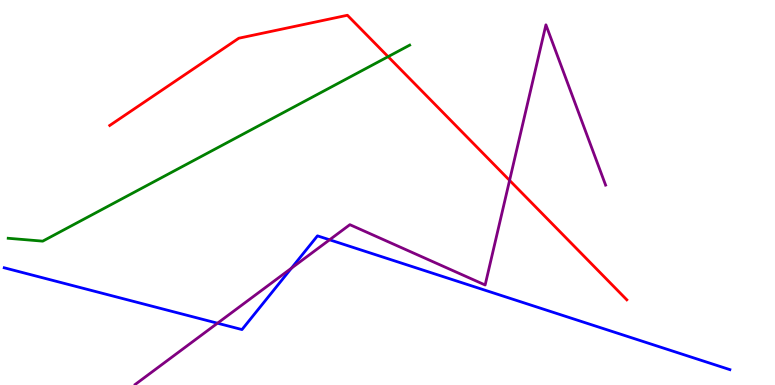[{'lines': ['blue', 'red'], 'intersections': []}, {'lines': ['green', 'red'], 'intersections': [{'x': 5.01, 'y': 8.53}]}, {'lines': ['purple', 'red'], 'intersections': [{'x': 6.58, 'y': 5.32}]}, {'lines': ['blue', 'green'], 'intersections': []}, {'lines': ['blue', 'purple'], 'intersections': [{'x': 2.81, 'y': 1.61}, {'x': 3.76, 'y': 3.03}, {'x': 4.25, 'y': 3.77}]}, {'lines': ['green', 'purple'], 'intersections': []}]